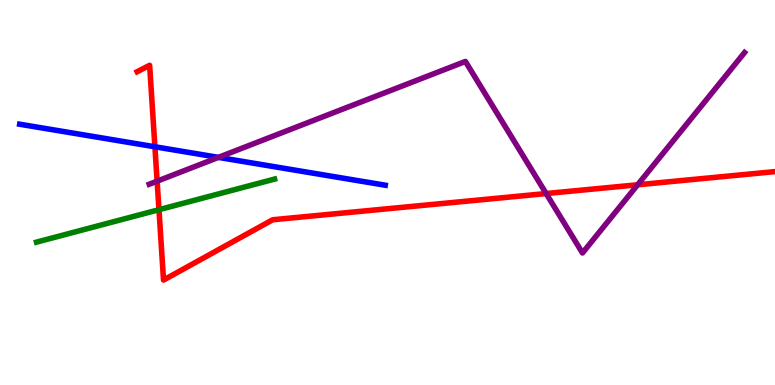[{'lines': ['blue', 'red'], 'intersections': [{'x': 2.0, 'y': 6.19}]}, {'lines': ['green', 'red'], 'intersections': [{'x': 2.05, 'y': 4.55}]}, {'lines': ['purple', 'red'], 'intersections': [{'x': 2.03, 'y': 5.29}, {'x': 7.05, 'y': 4.97}, {'x': 8.23, 'y': 5.2}]}, {'lines': ['blue', 'green'], 'intersections': []}, {'lines': ['blue', 'purple'], 'intersections': [{'x': 2.82, 'y': 5.91}]}, {'lines': ['green', 'purple'], 'intersections': []}]